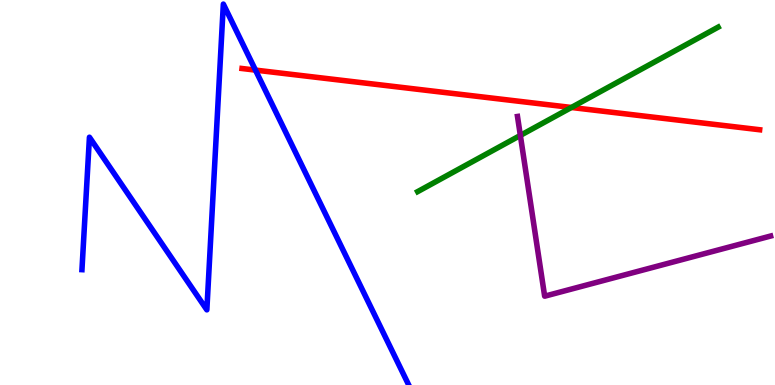[{'lines': ['blue', 'red'], 'intersections': [{'x': 3.3, 'y': 8.18}]}, {'lines': ['green', 'red'], 'intersections': [{'x': 7.37, 'y': 7.21}]}, {'lines': ['purple', 'red'], 'intersections': []}, {'lines': ['blue', 'green'], 'intersections': []}, {'lines': ['blue', 'purple'], 'intersections': []}, {'lines': ['green', 'purple'], 'intersections': [{'x': 6.71, 'y': 6.48}]}]